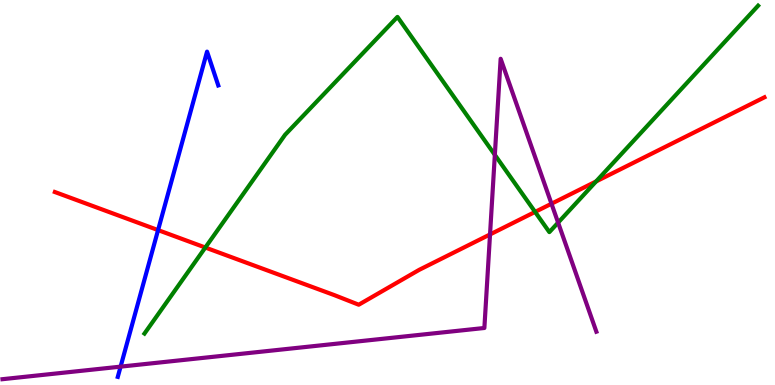[{'lines': ['blue', 'red'], 'intersections': [{'x': 2.04, 'y': 4.02}]}, {'lines': ['green', 'red'], 'intersections': [{'x': 2.65, 'y': 3.57}, {'x': 6.9, 'y': 4.5}, {'x': 7.69, 'y': 5.29}]}, {'lines': ['purple', 'red'], 'intersections': [{'x': 6.32, 'y': 3.91}, {'x': 7.12, 'y': 4.71}]}, {'lines': ['blue', 'green'], 'intersections': []}, {'lines': ['blue', 'purple'], 'intersections': [{'x': 1.56, 'y': 0.477}]}, {'lines': ['green', 'purple'], 'intersections': [{'x': 6.39, 'y': 5.98}, {'x': 7.2, 'y': 4.22}]}]